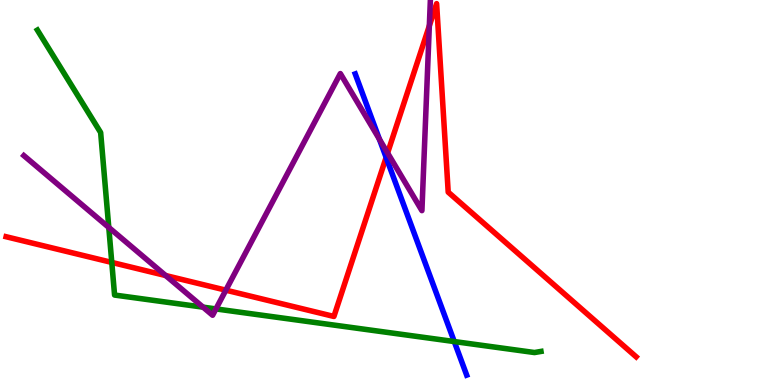[{'lines': ['blue', 'red'], 'intersections': [{'x': 4.98, 'y': 5.91}]}, {'lines': ['green', 'red'], 'intersections': [{'x': 1.44, 'y': 3.18}]}, {'lines': ['purple', 'red'], 'intersections': [{'x': 2.14, 'y': 2.84}, {'x': 2.91, 'y': 2.46}, {'x': 5.0, 'y': 6.03}, {'x': 5.54, 'y': 9.33}]}, {'lines': ['blue', 'green'], 'intersections': [{'x': 5.86, 'y': 1.13}]}, {'lines': ['blue', 'purple'], 'intersections': [{'x': 4.9, 'y': 6.39}]}, {'lines': ['green', 'purple'], 'intersections': [{'x': 1.4, 'y': 4.09}, {'x': 2.62, 'y': 2.02}, {'x': 2.79, 'y': 1.98}]}]